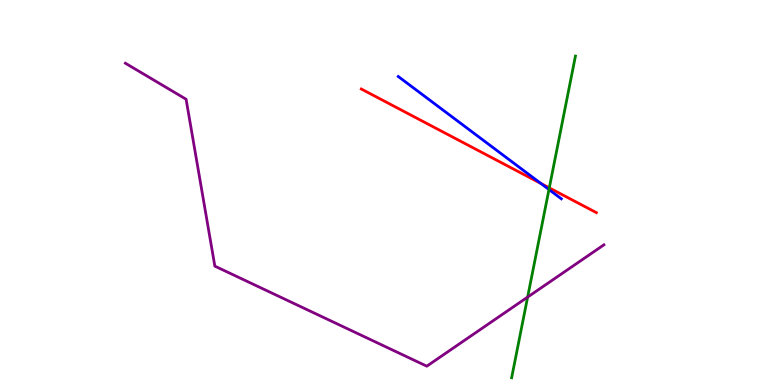[{'lines': ['blue', 'red'], 'intersections': [{'x': 6.98, 'y': 5.24}]}, {'lines': ['green', 'red'], 'intersections': [{'x': 7.09, 'y': 5.12}]}, {'lines': ['purple', 'red'], 'intersections': []}, {'lines': ['blue', 'green'], 'intersections': [{'x': 7.08, 'y': 5.08}]}, {'lines': ['blue', 'purple'], 'intersections': []}, {'lines': ['green', 'purple'], 'intersections': [{'x': 6.81, 'y': 2.28}]}]